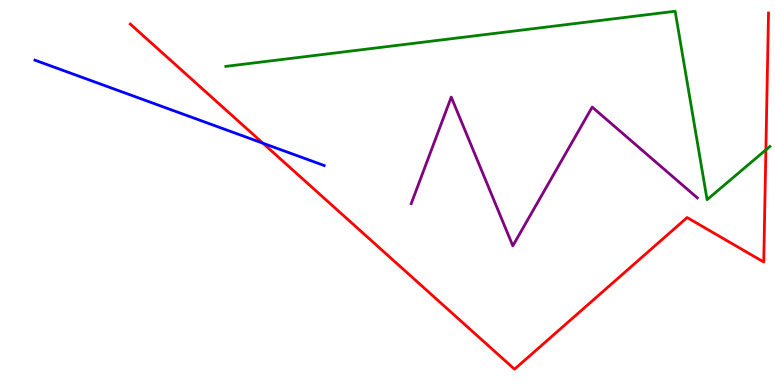[{'lines': ['blue', 'red'], 'intersections': [{'x': 3.39, 'y': 6.28}]}, {'lines': ['green', 'red'], 'intersections': [{'x': 9.88, 'y': 6.11}]}, {'lines': ['purple', 'red'], 'intersections': []}, {'lines': ['blue', 'green'], 'intersections': []}, {'lines': ['blue', 'purple'], 'intersections': []}, {'lines': ['green', 'purple'], 'intersections': []}]